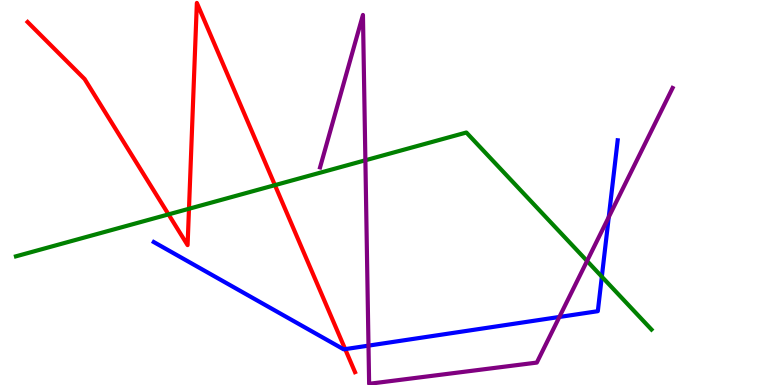[{'lines': ['blue', 'red'], 'intersections': [{'x': 4.45, 'y': 0.932}]}, {'lines': ['green', 'red'], 'intersections': [{'x': 2.17, 'y': 4.43}, {'x': 2.44, 'y': 4.58}, {'x': 3.55, 'y': 5.19}]}, {'lines': ['purple', 'red'], 'intersections': []}, {'lines': ['blue', 'green'], 'intersections': [{'x': 7.77, 'y': 2.81}]}, {'lines': ['blue', 'purple'], 'intersections': [{'x': 4.75, 'y': 1.02}, {'x': 7.22, 'y': 1.77}, {'x': 7.85, 'y': 4.36}]}, {'lines': ['green', 'purple'], 'intersections': [{'x': 4.71, 'y': 5.84}, {'x': 7.57, 'y': 3.22}]}]